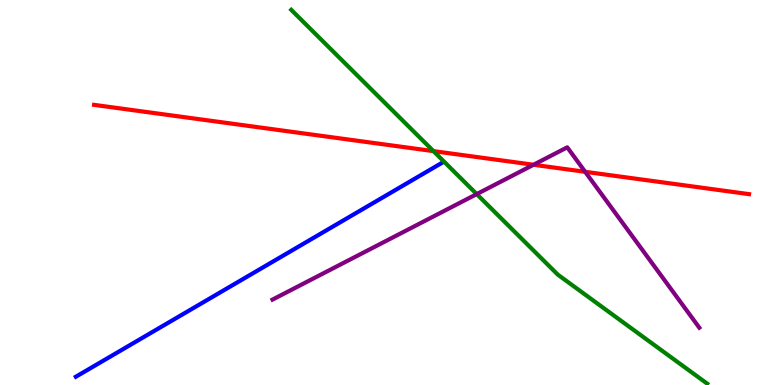[{'lines': ['blue', 'red'], 'intersections': []}, {'lines': ['green', 'red'], 'intersections': [{'x': 5.59, 'y': 6.07}]}, {'lines': ['purple', 'red'], 'intersections': [{'x': 6.88, 'y': 5.72}, {'x': 7.55, 'y': 5.54}]}, {'lines': ['blue', 'green'], 'intersections': []}, {'lines': ['blue', 'purple'], 'intersections': []}, {'lines': ['green', 'purple'], 'intersections': [{'x': 6.15, 'y': 4.96}]}]